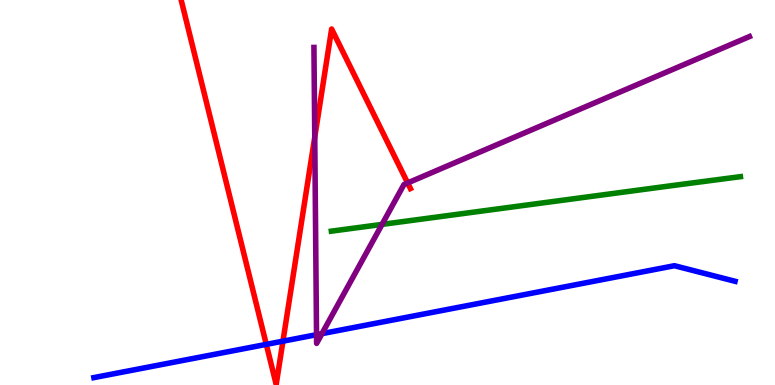[{'lines': ['blue', 'red'], 'intersections': [{'x': 3.44, 'y': 1.06}, {'x': 3.65, 'y': 1.14}]}, {'lines': ['green', 'red'], 'intersections': []}, {'lines': ['purple', 'red'], 'intersections': [{'x': 4.06, 'y': 6.44}, {'x': 5.26, 'y': 5.25}]}, {'lines': ['blue', 'green'], 'intersections': []}, {'lines': ['blue', 'purple'], 'intersections': [{'x': 4.08, 'y': 1.31}, {'x': 4.15, 'y': 1.33}]}, {'lines': ['green', 'purple'], 'intersections': [{'x': 4.93, 'y': 4.17}]}]